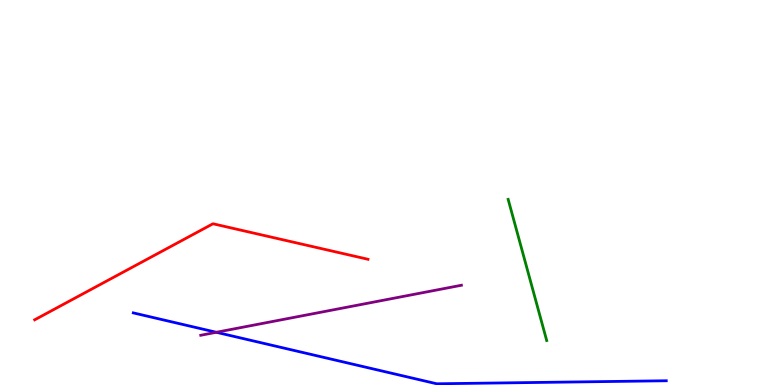[{'lines': ['blue', 'red'], 'intersections': []}, {'lines': ['green', 'red'], 'intersections': []}, {'lines': ['purple', 'red'], 'intersections': []}, {'lines': ['blue', 'green'], 'intersections': []}, {'lines': ['blue', 'purple'], 'intersections': [{'x': 2.79, 'y': 1.37}]}, {'lines': ['green', 'purple'], 'intersections': []}]